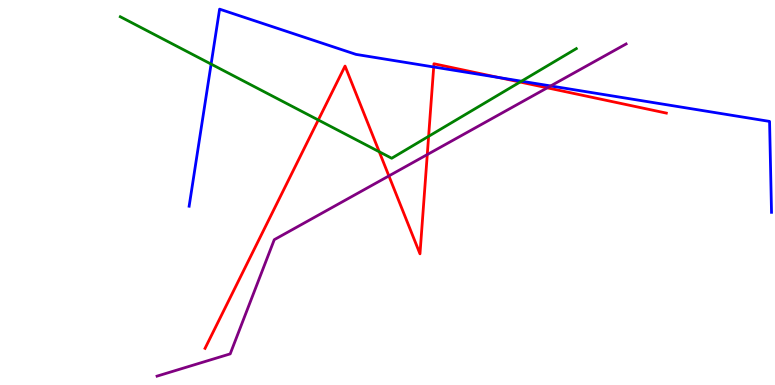[{'lines': ['blue', 'red'], 'intersections': [{'x': 5.6, 'y': 8.26}, {'x': 6.44, 'y': 7.99}]}, {'lines': ['green', 'red'], 'intersections': [{'x': 4.11, 'y': 6.88}, {'x': 4.89, 'y': 6.06}, {'x': 5.53, 'y': 6.46}, {'x': 6.71, 'y': 7.87}]}, {'lines': ['purple', 'red'], 'intersections': [{'x': 5.02, 'y': 5.43}, {'x': 5.51, 'y': 5.99}, {'x': 7.06, 'y': 7.72}]}, {'lines': ['blue', 'green'], 'intersections': [{'x': 2.72, 'y': 8.34}, {'x': 6.73, 'y': 7.89}]}, {'lines': ['blue', 'purple'], 'intersections': [{'x': 7.11, 'y': 7.77}]}, {'lines': ['green', 'purple'], 'intersections': []}]